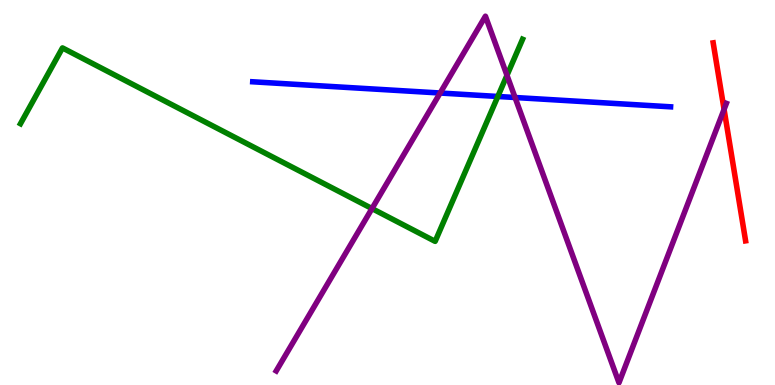[{'lines': ['blue', 'red'], 'intersections': []}, {'lines': ['green', 'red'], 'intersections': []}, {'lines': ['purple', 'red'], 'intersections': [{'x': 9.34, 'y': 7.16}]}, {'lines': ['blue', 'green'], 'intersections': [{'x': 6.42, 'y': 7.49}]}, {'lines': ['blue', 'purple'], 'intersections': [{'x': 5.68, 'y': 7.58}, {'x': 6.65, 'y': 7.47}]}, {'lines': ['green', 'purple'], 'intersections': [{'x': 4.8, 'y': 4.58}, {'x': 6.54, 'y': 8.04}]}]